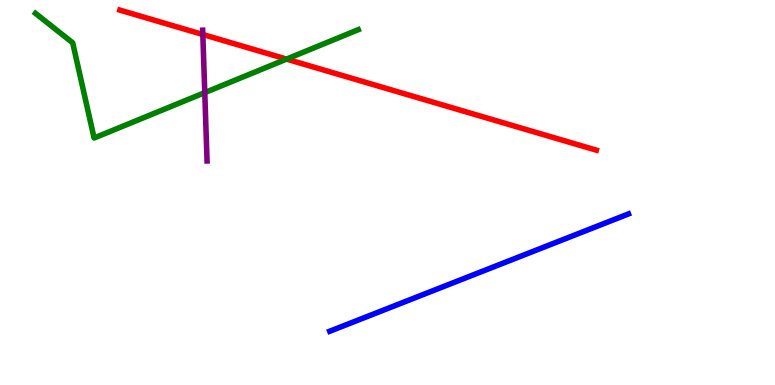[{'lines': ['blue', 'red'], 'intersections': []}, {'lines': ['green', 'red'], 'intersections': [{'x': 3.7, 'y': 8.46}]}, {'lines': ['purple', 'red'], 'intersections': [{'x': 2.62, 'y': 9.1}]}, {'lines': ['blue', 'green'], 'intersections': []}, {'lines': ['blue', 'purple'], 'intersections': []}, {'lines': ['green', 'purple'], 'intersections': [{'x': 2.64, 'y': 7.59}]}]